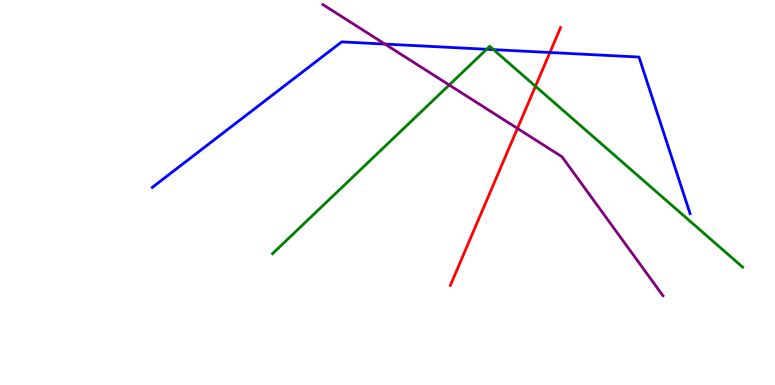[{'lines': ['blue', 'red'], 'intersections': [{'x': 7.1, 'y': 8.64}]}, {'lines': ['green', 'red'], 'intersections': [{'x': 6.91, 'y': 7.76}]}, {'lines': ['purple', 'red'], 'intersections': [{'x': 6.68, 'y': 6.66}]}, {'lines': ['blue', 'green'], 'intersections': [{'x': 6.28, 'y': 8.72}, {'x': 6.37, 'y': 8.71}]}, {'lines': ['blue', 'purple'], 'intersections': [{'x': 4.97, 'y': 8.86}]}, {'lines': ['green', 'purple'], 'intersections': [{'x': 5.8, 'y': 7.79}]}]